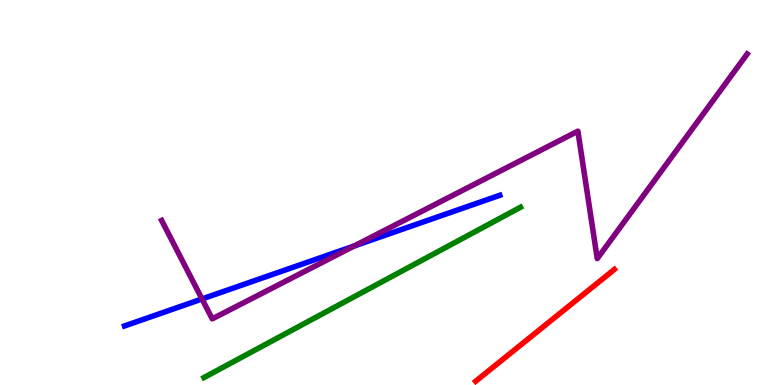[{'lines': ['blue', 'red'], 'intersections': []}, {'lines': ['green', 'red'], 'intersections': []}, {'lines': ['purple', 'red'], 'intersections': []}, {'lines': ['blue', 'green'], 'intersections': []}, {'lines': ['blue', 'purple'], 'intersections': [{'x': 2.61, 'y': 2.23}, {'x': 4.57, 'y': 3.61}]}, {'lines': ['green', 'purple'], 'intersections': []}]